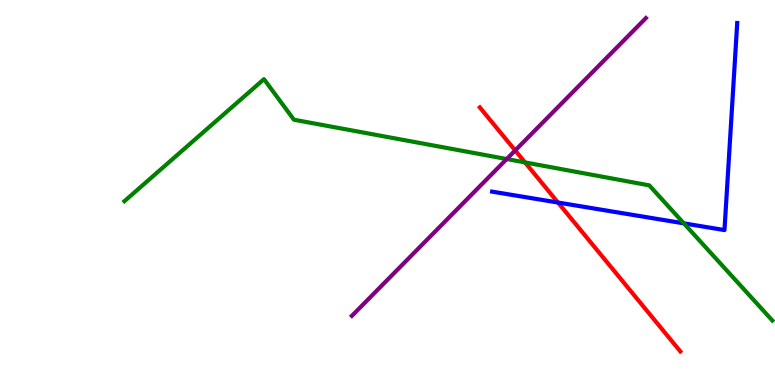[{'lines': ['blue', 'red'], 'intersections': [{'x': 7.2, 'y': 4.74}]}, {'lines': ['green', 'red'], 'intersections': [{'x': 6.77, 'y': 5.78}]}, {'lines': ['purple', 'red'], 'intersections': [{'x': 6.65, 'y': 6.09}]}, {'lines': ['blue', 'green'], 'intersections': [{'x': 8.82, 'y': 4.2}]}, {'lines': ['blue', 'purple'], 'intersections': []}, {'lines': ['green', 'purple'], 'intersections': [{'x': 6.54, 'y': 5.87}]}]